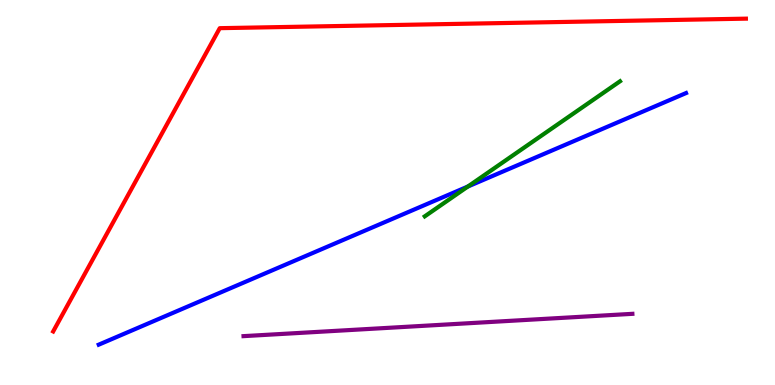[{'lines': ['blue', 'red'], 'intersections': []}, {'lines': ['green', 'red'], 'intersections': []}, {'lines': ['purple', 'red'], 'intersections': []}, {'lines': ['blue', 'green'], 'intersections': [{'x': 6.04, 'y': 5.16}]}, {'lines': ['blue', 'purple'], 'intersections': []}, {'lines': ['green', 'purple'], 'intersections': []}]